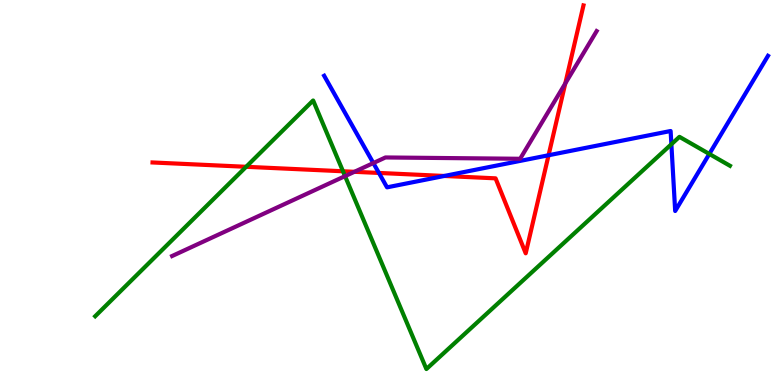[{'lines': ['blue', 'red'], 'intersections': [{'x': 4.89, 'y': 5.51}, {'x': 5.73, 'y': 5.43}, {'x': 7.08, 'y': 5.97}]}, {'lines': ['green', 'red'], 'intersections': [{'x': 3.18, 'y': 5.67}, {'x': 4.43, 'y': 5.55}]}, {'lines': ['purple', 'red'], 'intersections': [{'x': 4.57, 'y': 5.54}, {'x': 7.29, 'y': 7.83}]}, {'lines': ['blue', 'green'], 'intersections': [{'x': 8.66, 'y': 6.25}, {'x': 9.15, 'y': 6.0}]}, {'lines': ['blue', 'purple'], 'intersections': [{'x': 4.82, 'y': 5.76}]}, {'lines': ['green', 'purple'], 'intersections': [{'x': 4.45, 'y': 5.43}]}]